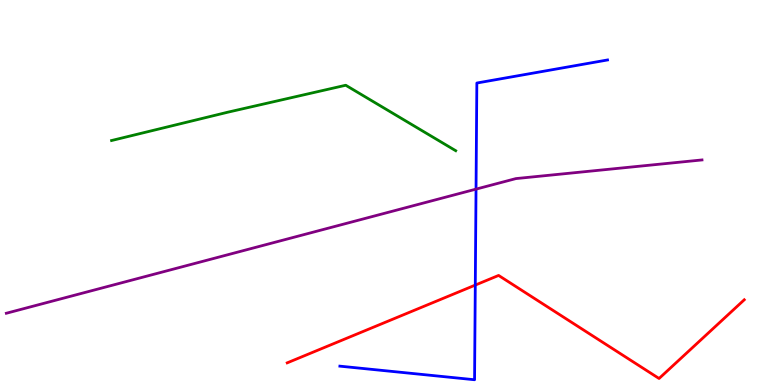[{'lines': ['blue', 'red'], 'intersections': [{'x': 6.13, 'y': 2.6}]}, {'lines': ['green', 'red'], 'intersections': []}, {'lines': ['purple', 'red'], 'intersections': []}, {'lines': ['blue', 'green'], 'intersections': []}, {'lines': ['blue', 'purple'], 'intersections': [{'x': 6.14, 'y': 5.09}]}, {'lines': ['green', 'purple'], 'intersections': []}]